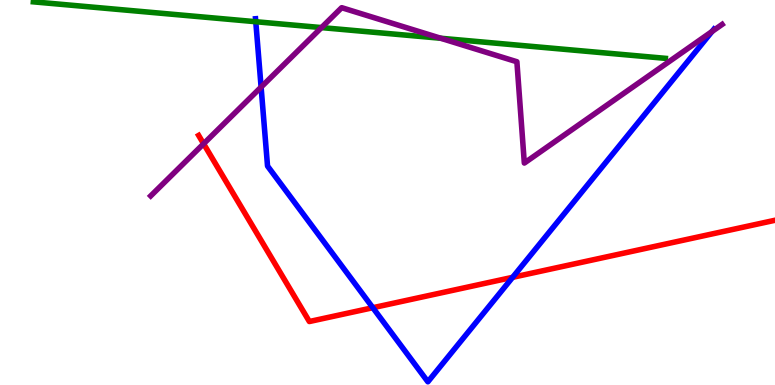[{'lines': ['blue', 'red'], 'intersections': [{'x': 4.81, 'y': 2.01}, {'x': 6.61, 'y': 2.8}]}, {'lines': ['green', 'red'], 'intersections': []}, {'lines': ['purple', 'red'], 'intersections': [{'x': 2.63, 'y': 6.27}]}, {'lines': ['blue', 'green'], 'intersections': [{'x': 3.3, 'y': 9.44}]}, {'lines': ['blue', 'purple'], 'intersections': [{'x': 3.37, 'y': 7.74}, {'x': 9.19, 'y': 9.18}]}, {'lines': ['green', 'purple'], 'intersections': [{'x': 4.15, 'y': 9.28}, {'x': 5.69, 'y': 9.01}]}]